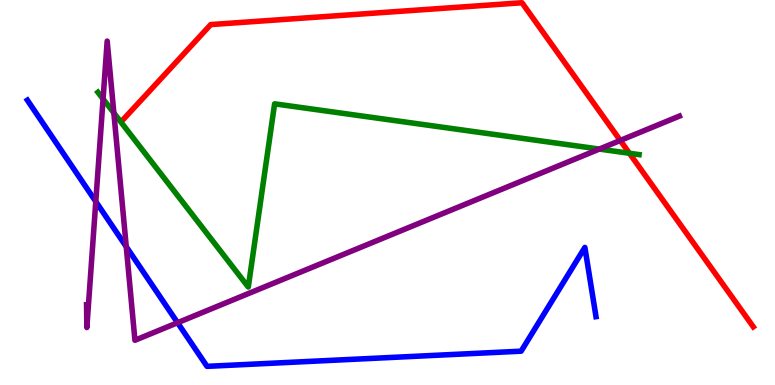[{'lines': ['blue', 'red'], 'intersections': []}, {'lines': ['green', 'red'], 'intersections': [{'x': 8.12, 'y': 6.02}]}, {'lines': ['purple', 'red'], 'intersections': [{'x': 8.0, 'y': 6.35}]}, {'lines': ['blue', 'green'], 'intersections': []}, {'lines': ['blue', 'purple'], 'intersections': [{'x': 1.24, 'y': 4.76}, {'x': 1.63, 'y': 3.59}, {'x': 2.29, 'y': 1.62}]}, {'lines': ['green', 'purple'], 'intersections': [{'x': 1.33, 'y': 7.43}, {'x': 1.47, 'y': 7.07}, {'x': 7.73, 'y': 6.13}]}]